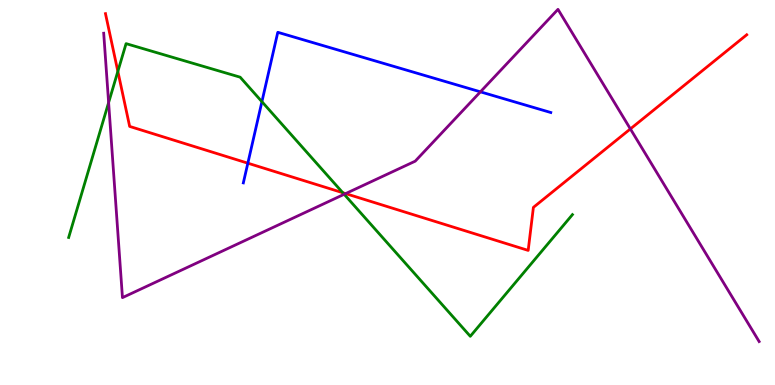[{'lines': ['blue', 'red'], 'intersections': [{'x': 3.2, 'y': 5.76}]}, {'lines': ['green', 'red'], 'intersections': [{'x': 1.52, 'y': 8.15}, {'x': 4.42, 'y': 4.99}]}, {'lines': ['purple', 'red'], 'intersections': [{'x': 4.46, 'y': 4.97}, {'x': 8.13, 'y': 6.65}]}, {'lines': ['blue', 'green'], 'intersections': [{'x': 3.38, 'y': 7.36}]}, {'lines': ['blue', 'purple'], 'intersections': [{'x': 6.2, 'y': 7.61}]}, {'lines': ['green', 'purple'], 'intersections': [{'x': 1.4, 'y': 7.34}, {'x': 4.44, 'y': 4.95}]}]